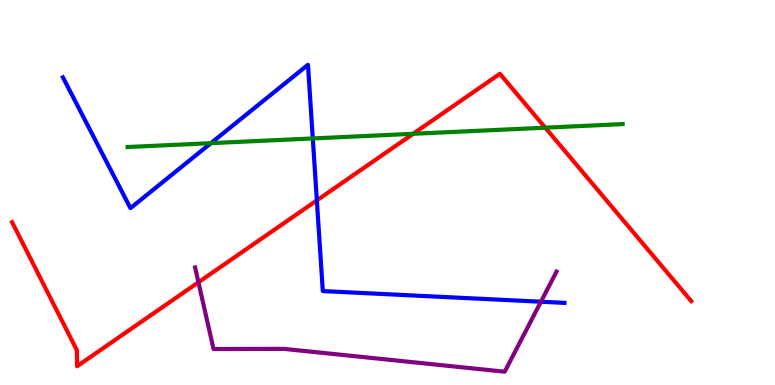[{'lines': ['blue', 'red'], 'intersections': [{'x': 4.09, 'y': 4.8}]}, {'lines': ['green', 'red'], 'intersections': [{'x': 5.33, 'y': 6.52}, {'x': 7.04, 'y': 6.68}]}, {'lines': ['purple', 'red'], 'intersections': [{'x': 2.56, 'y': 2.67}]}, {'lines': ['blue', 'green'], 'intersections': [{'x': 2.72, 'y': 6.28}, {'x': 4.04, 'y': 6.4}]}, {'lines': ['blue', 'purple'], 'intersections': [{'x': 6.98, 'y': 2.16}]}, {'lines': ['green', 'purple'], 'intersections': []}]